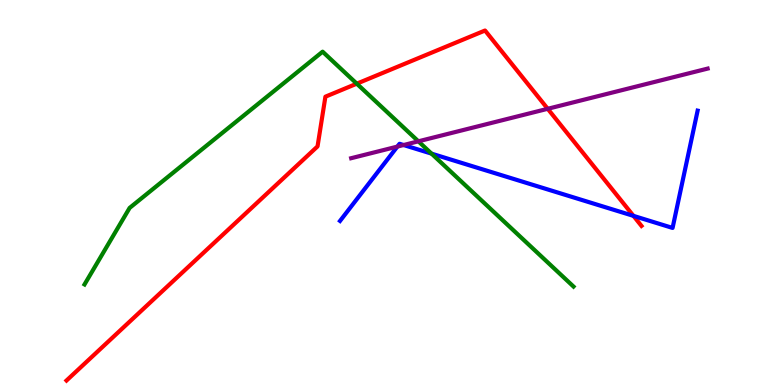[{'lines': ['blue', 'red'], 'intersections': [{'x': 8.17, 'y': 4.39}]}, {'lines': ['green', 'red'], 'intersections': [{'x': 4.6, 'y': 7.83}]}, {'lines': ['purple', 'red'], 'intersections': [{'x': 7.07, 'y': 7.17}]}, {'lines': ['blue', 'green'], 'intersections': [{'x': 5.57, 'y': 6.01}]}, {'lines': ['blue', 'purple'], 'intersections': [{'x': 5.13, 'y': 6.19}, {'x': 5.21, 'y': 6.23}]}, {'lines': ['green', 'purple'], 'intersections': [{'x': 5.4, 'y': 6.33}]}]